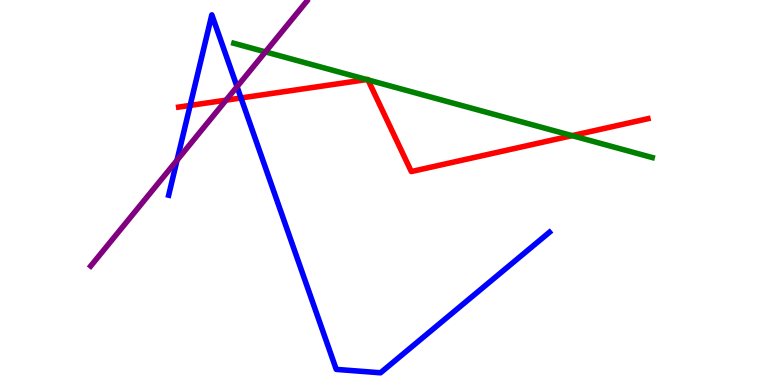[{'lines': ['blue', 'red'], 'intersections': [{'x': 2.45, 'y': 7.26}, {'x': 3.11, 'y': 7.46}]}, {'lines': ['green', 'red'], 'intersections': [{'x': 4.73, 'y': 7.93}, {'x': 4.75, 'y': 7.92}, {'x': 7.38, 'y': 6.48}]}, {'lines': ['purple', 'red'], 'intersections': [{'x': 2.92, 'y': 7.4}]}, {'lines': ['blue', 'green'], 'intersections': []}, {'lines': ['blue', 'purple'], 'intersections': [{'x': 2.28, 'y': 5.84}, {'x': 3.06, 'y': 7.75}]}, {'lines': ['green', 'purple'], 'intersections': [{'x': 3.43, 'y': 8.65}]}]